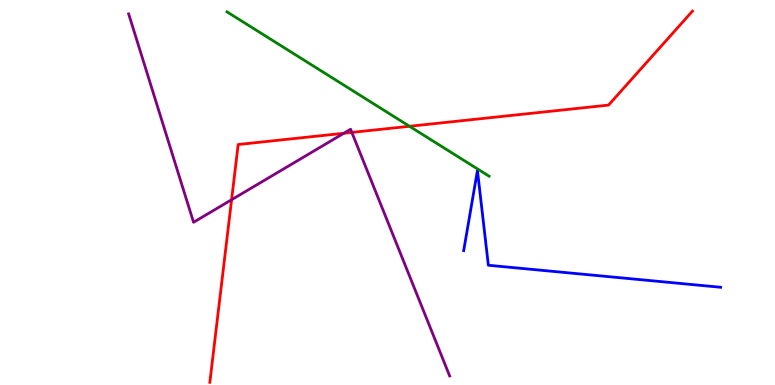[{'lines': ['blue', 'red'], 'intersections': []}, {'lines': ['green', 'red'], 'intersections': [{'x': 5.28, 'y': 6.72}]}, {'lines': ['purple', 'red'], 'intersections': [{'x': 2.99, 'y': 4.81}, {'x': 4.44, 'y': 6.54}, {'x': 4.54, 'y': 6.56}]}, {'lines': ['blue', 'green'], 'intersections': []}, {'lines': ['blue', 'purple'], 'intersections': []}, {'lines': ['green', 'purple'], 'intersections': []}]